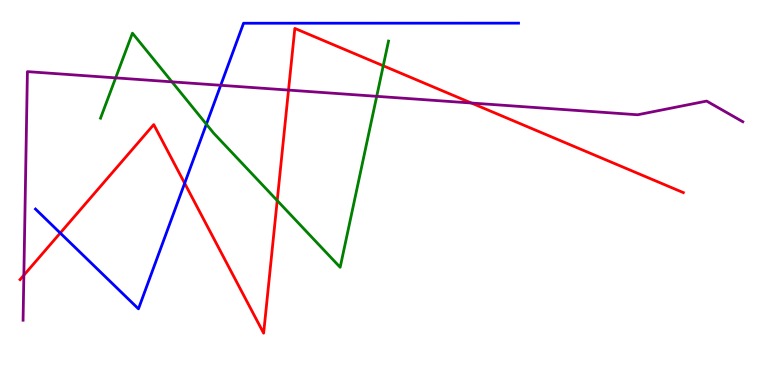[{'lines': ['blue', 'red'], 'intersections': [{'x': 0.777, 'y': 3.95}, {'x': 2.38, 'y': 5.24}]}, {'lines': ['green', 'red'], 'intersections': [{'x': 3.58, 'y': 4.79}, {'x': 4.95, 'y': 8.29}]}, {'lines': ['purple', 'red'], 'intersections': [{'x': 0.308, 'y': 2.85}, {'x': 3.72, 'y': 7.66}, {'x': 6.08, 'y': 7.32}]}, {'lines': ['blue', 'green'], 'intersections': [{'x': 2.66, 'y': 6.77}]}, {'lines': ['blue', 'purple'], 'intersections': [{'x': 2.85, 'y': 7.78}]}, {'lines': ['green', 'purple'], 'intersections': [{'x': 1.49, 'y': 7.98}, {'x': 2.22, 'y': 7.87}, {'x': 4.86, 'y': 7.5}]}]